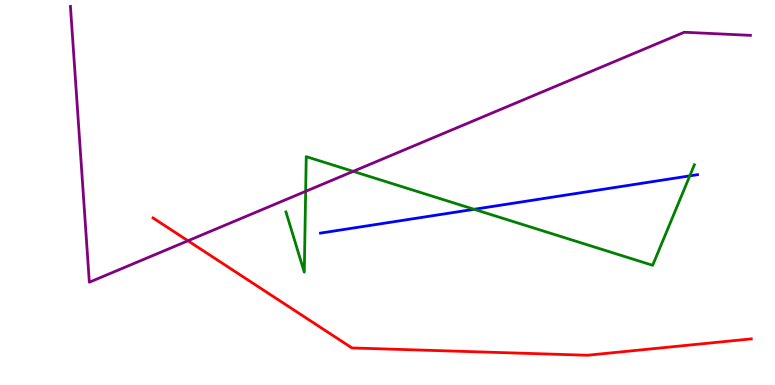[{'lines': ['blue', 'red'], 'intersections': []}, {'lines': ['green', 'red'], 'intersections': []}, {'lines': ['purple', 'red'], 'intersections': [{'x': 2.43, 'y': 3.75}]}, {'lines': ['blue', 'green'], 'intersections': [{'x': 6.12, 'y': 4.56}, {'x': 8.9, 'y': 5.43}]}, {'lines': ['blue', 'purple'], 'intersections': []}, {'lines': ['green', 'purple'], 'intersections': [{'x': 3.94, 'y': 5.03}, {'x': 4.56, 'y': 5.55}]}]